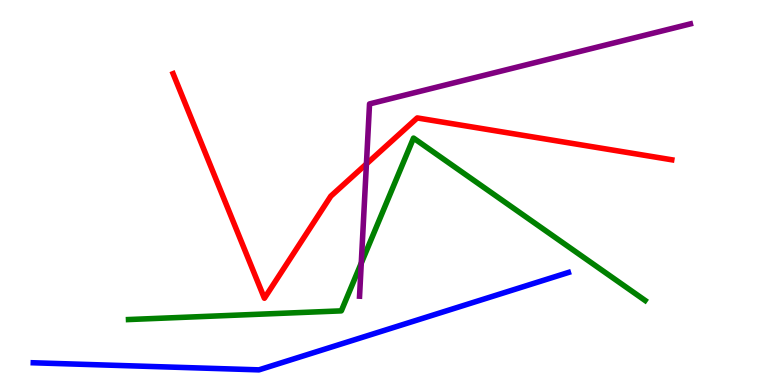[{'lines': ['blue', 'red'], 'intersections': []}, {'lines': ['green', 'red'], 'intersections': []}, {'lines': ['purple', 'red'], 'intersections': [{'x': 4.73, 'y': 5.74}]}, {'lines': ['blue', 'green'], 'intersections': []}, {'lines': ['blue', 'purple'], 'intersections': []}, {'lines': ['green', 'purple'], 'intersections': [{'x': 4.66, 'y': 3.17}]}]